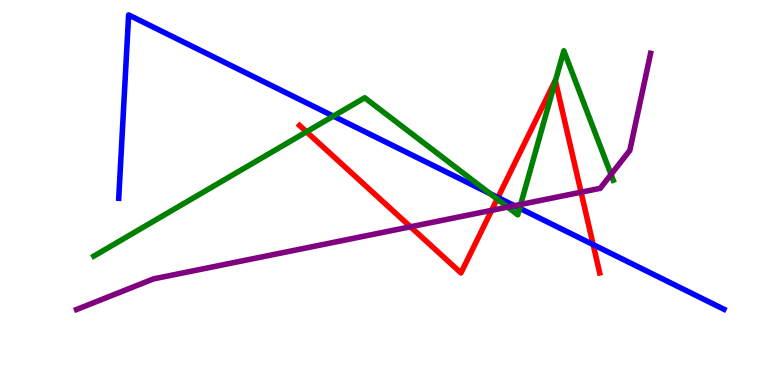[{'lines': ['blue', 'red'], 'intersections': [{'x': 6.42, 'y': 4.87}, {'x': 7.65, 'y': 3.65}]}, {'lines': ['green', 'red'], 'intersections': [{'x': 3.95, 'y': 6.58}, {'x': 6.42, 'y': 4.83}, {'x': 7.17, 'y': 7.9}]}, {'lines': ['purple', 'red'], 'intersections': [{'x': 5.3, 'y': 4.11}, {'x': 6.34, 'y': 4.54}, {'x': 7.5, 'y': 5.01}]}, {'lines': ['blue', 'green'], 'intersections': [{'x': 4.3, 'y': 6.98}, {'x': 6.32, 'y': 4.97}, {'x': 6.7, 'y': 4.59}]}, {'lines': ['blue', 'purple'], 'intersections': [{'x': 6.64, 'y': 4.66}]}, {'lines': ['green', 'purple'], 'intersections': [{'x': 6.55, 'y': 4.62}, {'x': 6.72, 'y': 4.69}, {'x': 7.88, 'y': 5.47}]}]